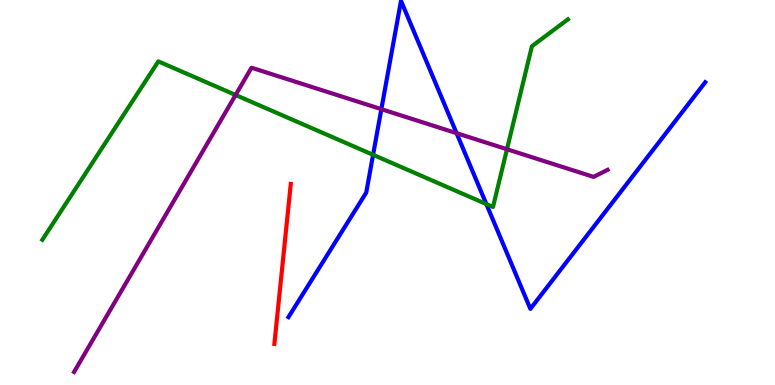[{'lines': ['blue', 'red'], 'intersections': []}, {'lines': ['green', 'red'], 'intersections': []}, {'lines': ['purple', 'red'], 'intersections': []}, {'lines': ['blue', 'green'], 'intersections': [{'x': 4.81, 'y': 5.98}, {'x': 6.28, 'y': 4.7}]}, {'lines': ['blue', 'purple'], 'intersections': [{'x': 4.92, 'y': 7.16}, {'x': 5.89, 'y': 6.54}]}, {'lines': ['green', 'purple'], 'intersections': [{'x': 3.04, 'y': 7.53}, {'x': 6.54, 'y': 6.12}]}]